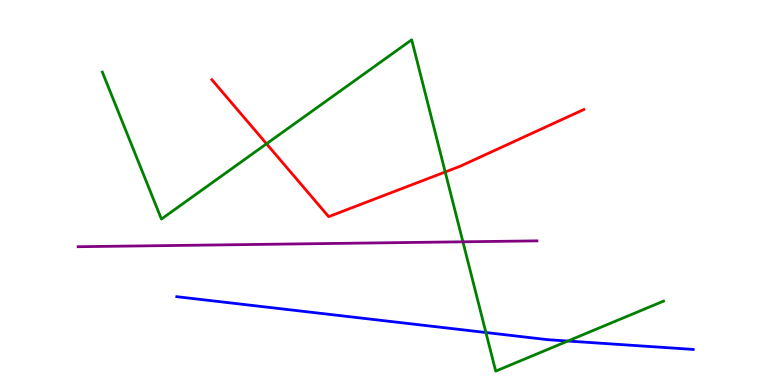[{'lines': ['blue', 'red'], 'intersections': []}, {'lines': ['green', 'red'], 'intersections': [{'x': 3.44, 'y': 6.27}, {'x': 5.74, 'y': 5.53}]}, {'lines': ['purple', 'red'], 'intersections': []}, {'lines': ['blue', 'green'], 'intersections': [{'x': 6.27, 'y': 1.36}, {'x': 7.33, 'y': 1.14}]}, {'lines': ['blue', 'purple'], 'intersections': []}, {'lines': ['green', 'purple'], 'intersections': [{'x': 5.97, 'y': 3.72}]}]